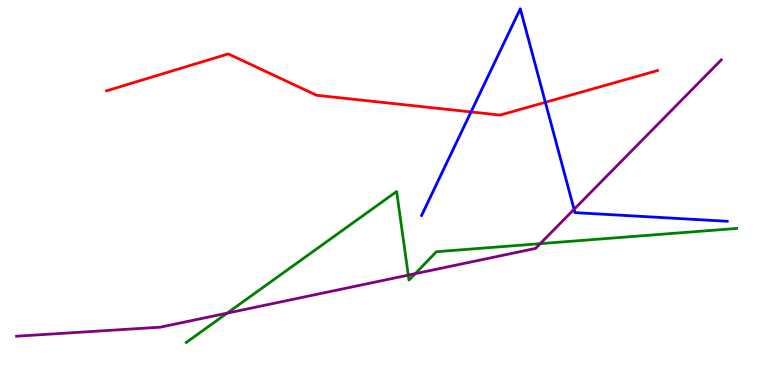[{'lines': ['blue', 'red'], 'intersections': [{'x': 6.08, 'y': 7.09}, {'x': 7.04, 'y': 7.34}]}, {'lines': ['green', 'red'], 'intersections': []}, {'lines': ['purple', 'red'], 'intersections': []}, {'lines': ['blue', 'green'], 'intersections': []}, {'lines': ['blue', 'purple'], 'intersections': [{'x': 7.41, 'y': 4.56}]}, {'lines': ['green', 'purple'], 'intersections': [{'x': 2.93, 'y': 1.87}, {'x': 5.27, 'y': 2.85}, {'x': 5.36, 'y': 2.89}, {'x': 6.97, 'y': 3.67}]}]